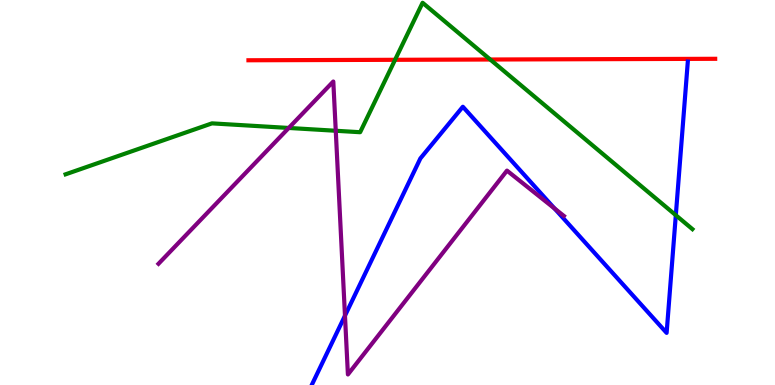[{'lines': ['blue', 'red'], 'intersections': []}, {'lines': ['green', 'red'], 'intersections': [{'x': 5.1, 'y': 8.45}, {'x': 6.33, 'y': 8.45}]}, {'lines': ['purple', 'red'], 'intersections': []}, {'lines': ['blue', 'green'], 'intersections': [{'x': 8.72, 'y': 4.41}]}, {'lines': ['blue', 'purple'], 'intersections': [{'x': 4.45, 'y': 1.8}, {'x': 7.16, 'y': 4.58}]}, {'lines': ['green', 'purple'], 'intersections': [{'x': 3.73, 'y': 6.68}, {'x': 4.33, 'y': 6.6}]}]